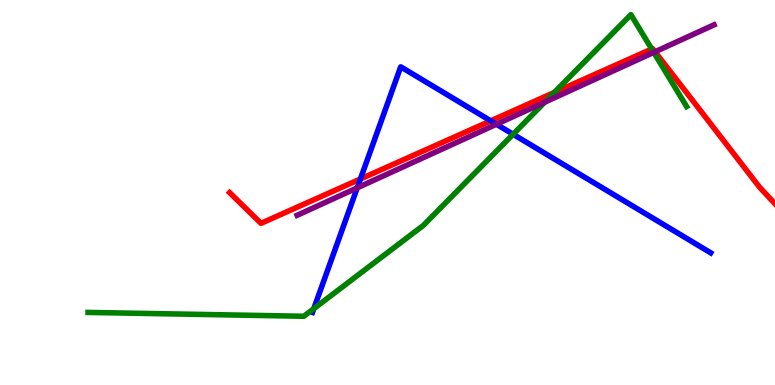[{'lines': ['blue', 'red'], 'intersections': [{'x': 4.65, 'y': 5.35}, {'x': 6.33, 'y': 6.86}]}, {'lines': ['green', 'red'], 'intersections': [{'x': 7.15, 'y': 7.6}, {'x': 8.41, 'y': 8.73}]}, {'lines': ['purple', 'red'], 'intersections': [{'x': 8.45, 'y': 8.65}]}, {'lines': ['blue', 'green'], 'intersections': [{'x': 4.05, 'y': 1.98}, {'x': 6.62, 'y': 6.51}]}, {'lines': ['blue', 'purple'], 'intersections': [{'x': 4.61, 'y': 5.12}, {'x': 6.41, 'y': 6.77}]}, {'lines': ['green', 'purple'], 'intersections': [{'x': 7.03, 'y': 7.35}, {'x': 8.44, 'y': 8.64}]}]